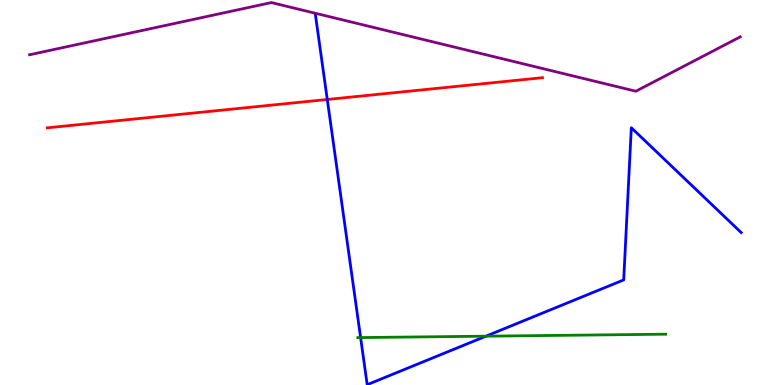[{'lines': ['blue', 'red'], 'intersections': [{'x': 4.22, 'y': 7.42}]}, {'lines': ['green', 'red'], 'intersections': []}, {'lines': ['purple', 'red'], 'intersections': []}, {'lines': ['blue', 'green'], 'intersections': [{'x': 4.65, 'y': 1.23}, {'x': 6.27, 'y': 1.27}]}, {'lines': ['blue', 'purple'], 'intersections': []}, {'lines': ['green', 'purple'], 'intersections': []}]